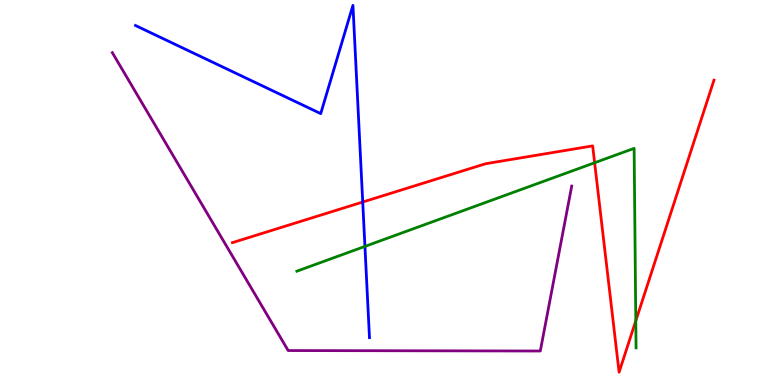[{'lines': ['blue', 'red'], 'intersections': [{'x': 4.68, 'y': 4.75}]}, {'lines': ['green', 'red'], 'intersections': [{'x': 7.67, 'y': 5.77}, {'x': 8.2, 'y': 1.67}]}, {'lines': ['purple', 'red'], 'intersections': []}, {'lines': ['blue', 'green'], 'intersections': [{'x': 4.71, 'y': 3.6}]}, {'lines': ['blue', 'purple'], 'intersections': []}, {'lines': ['green', 'purple'], 'intersections': []}]